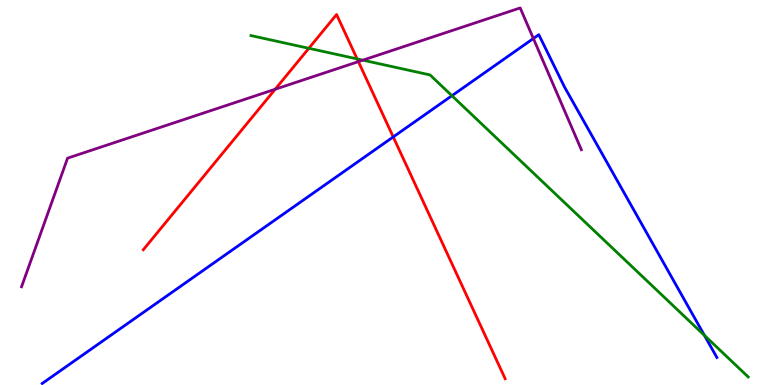[{'lines': ['blue', 'red'], 'intersections': [{'x': 5.07, 'y': 6.44}]}, {'lines': ['green', 'red'], 'intersections': [{'x': 3.99, 'y': 8.75}, {'x': 4.61, 'y': 8.47}]}, {'lines': ['purple', 'red'], 'intersections': [{'x': 3.55, 'y': 7.68}, {'x': 4.62, 'y': 8.4}]}, {'lines': ['blue', 'green'], 'intersections': [{'x': 5.83, 'y': 7.51}, {'x': 9.09, 'y': 1.29}]}, {'lines': ['blue', 'purple'], 'intersections': [{'x': 6.88, 'y': 9.0}]}, {'lines': ['green', 'purple'], 'intersections': [{'x': 4.68, 'y': 8.44}]}]